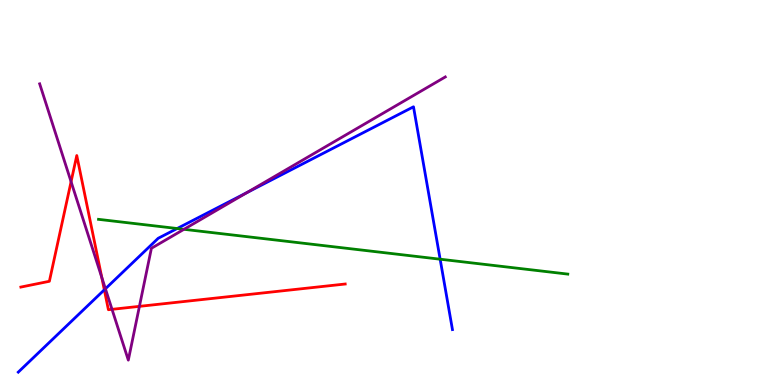[{'lines': ['blue', 'red'], 'intersections': [{'x': 1.35, 'y': 2.47}]}, {'lines': ['green', 'red'], 'intersections': []}, {'lines': ['purple', 'red'], 'intersections': [{'x': 0.917, 'y': 5.28}, {'x': 1.31, 'y': 2.8}, {'x': 1.45, 'y': 1.97}, {'x': 1.8, 'y': 2.04}]}, {'lines': ['blue', 'green'], 'intersections': [{'x': 2.29, 'y': 4.06}, {'x': 5.68, 'y': 3.27}]}, {'lines': ['blue', 'purple'], 'intersections': [{'x': 1.36, 'y': 2.5}, {'x': 3.19, 'y': 5.0}]}, {'lines': ['green', 'purple'], 'intersections': [{'x': 2.37, 'y': 4.04}]}]